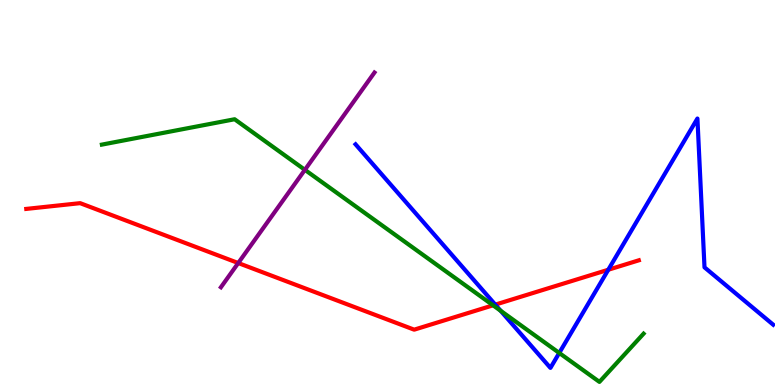[{'lines': ['blue', 'red'], 'intersections': [{'x': 6.39, 'y': 2.09}, {'x': 7.85, 'y': 2.99}]}, {'lines': ['green', 'red'], 'intersections': [{'x': 6.36, 'y': 2.07}]}, {'lines': ['purple', 'red'], 'intersections': [{'x': 3.07, 'y': 3.17}]}, {'lines': ['blue', 'green'], 'intersections': [{'x': 6.46, 'y': 1.93}, {'x': 7.22, 'y': 0.832}]}, {'lines': ['blue', 'purple'], 'intersections': []}, {'lines': ['green', 'purple'], 'intersections': [{'x': 3.93, 'y': 5.59}]}]